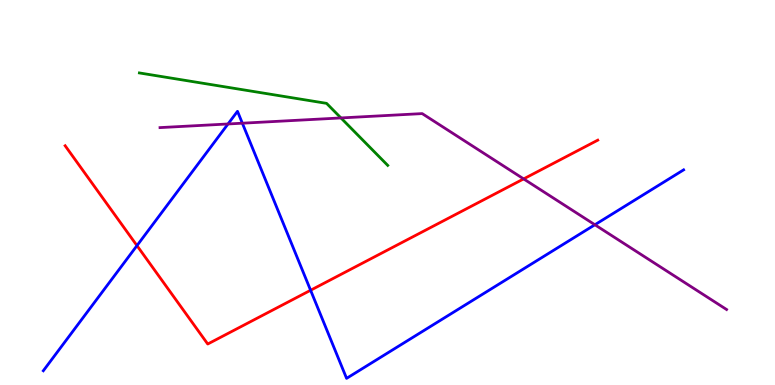[{'lines': ['blue', 'red'], 'intersections': [{'x': 1.77, 'y': 3.62}, {'x': 4.01, 'y': 2.46}]}, {'lines': ['green', 'red'], 'intersections': []}, {'lines': ['purple', 'red'], 'intersections': [{'x': 6.76, 'y': 5.35}]}, {'lines': ['blue', 'green'], 'intersections': []}, {'lines': ['blue', 'purple'], 'intersections': [{'x': 2.94, 'y': 6.78}, {'x': 3.13, 'y': 6.8}, {'x': 7.68, 'y': 4.16}]}, {'lines': ['green', 'purple'], 'intersections': [{'x': 4.4, 'y': 6.94}]}]